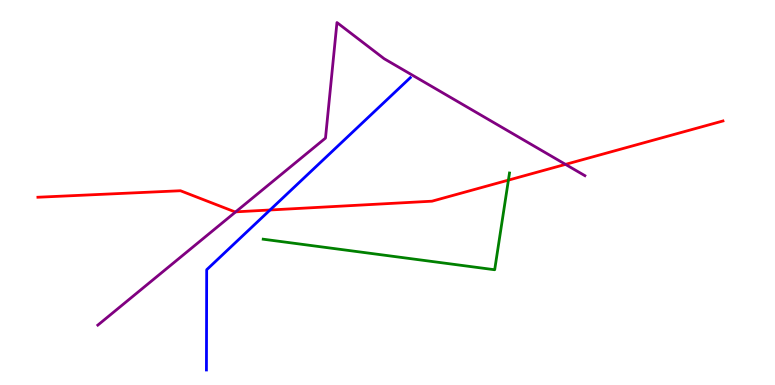[{'lines': ['blue', 'red'], 'intersections': [{'x': 3.48, 'y': 4.55}]}, {'lines': ['green', 'red'], 'intersections': [{'x': 6.56, 'y': 5.32}]}, {'lines': ['purple', 'red'], 'intersections': [{'x': 3.04, 'y': 4.5}, {'x': 7.3, 'y': 5.73}]}, {'lines': ['blue', 'green'], 'intersections': []}, {'lines': ['blue', 'purple'], 'intersections': []}, {'lines': ['green', 'purple'], 'intersections': []}]